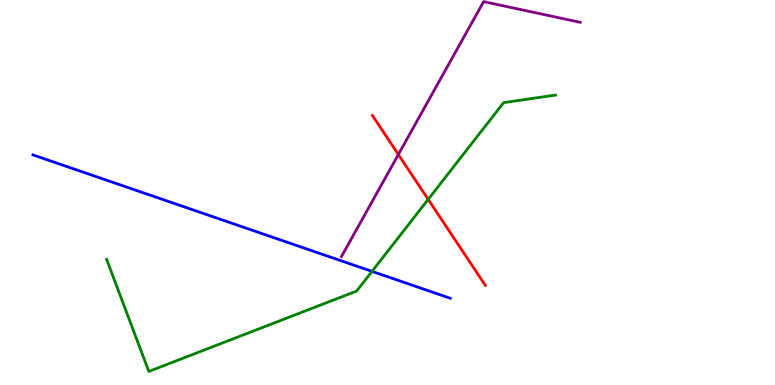[{'lines': ['blue', 'red'], 'intersections': []}, {'lines': ['green', 'red'], 'intersections': [{'x': 5.52, 'y': 4.82}]}, {'lines': ['purple', 'red'], 'intersections': [{'x': 5.14, 'y': 5.99}]}, {'lines': ['blue', 'green'], 'intersections': [{'x': 4.8, 'y': 2.95}]}, {'lines': ['blue', 'purple'], 'intersections': []}, {'lines': ['green', 'purple'], 'intersections': []}]